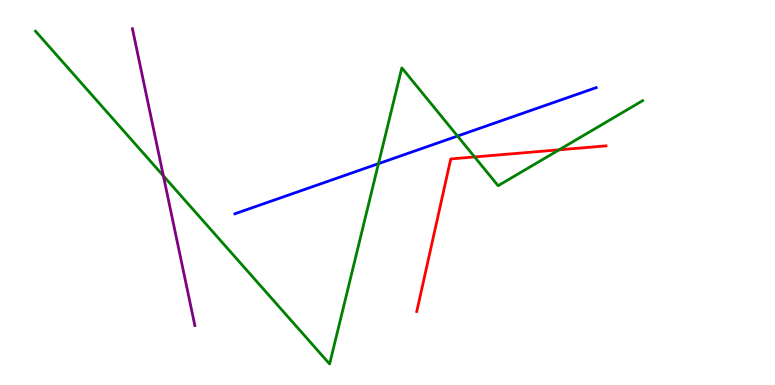[{'lines': ['blue', 'red'], 'intersections': []}, {'lines': ['green', 'red'], 'intersections': [{'x': 6.12, 'y': 5.92}, {'x': 7.21, 'y': 6.11}]}, {'lines': ['purple', 'red'], 'intersections': []}, {'lines': ['blue', 'green'], 'intersections': [{'x': 4.88, 'y': 5.75}, {'x': 5.9, 'y': 6.47}]}, {'lines': ['blue', 'purple'], 'intersections': []}, {'lines': ['green', 'purple'], 'intersections': [{'x': 2.11, 'y': 5.43}]}]